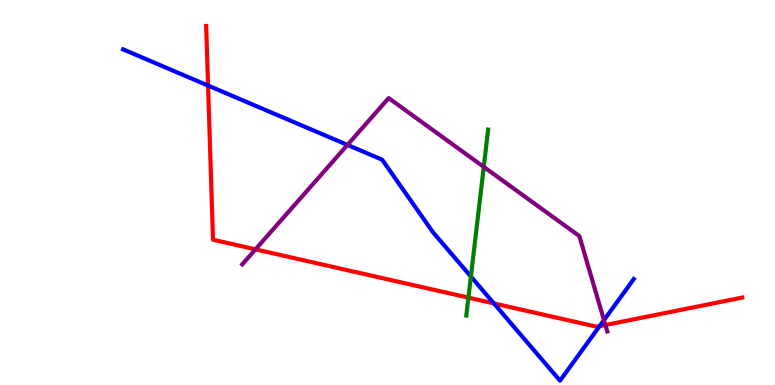[{'lines': ['blue', 'red'], 'intersections': [{'x': 2.68, 'y': 7.78}, {'x': 6.37, 'y': 2.12}, {'x': 7.74, 'y': 1.53}]}, {'lines': ['green', 'red'], 'intersections': [{'x': 6.04, 'y': 2.27}]}, {'lines': ['purple', 'red'], 'intersections': [{'x': 3.3, 'y': 3.52}, {'x': 7.81, 'y': 1.56}]}, {'lines': ['blue', 'green'], 'intersections': [{'x': 6.08, 'y': 2.82}]}, {'lines': ['blue', 'purple'], 'intersections': [{'x': 4.48, 'y': 6.24}, {'x': 7.79, 'y': 1.69}]}, {'lines': ['green', 'purple'], 'intersections': [{'x': 6.24, 'y': 5.66}]}]